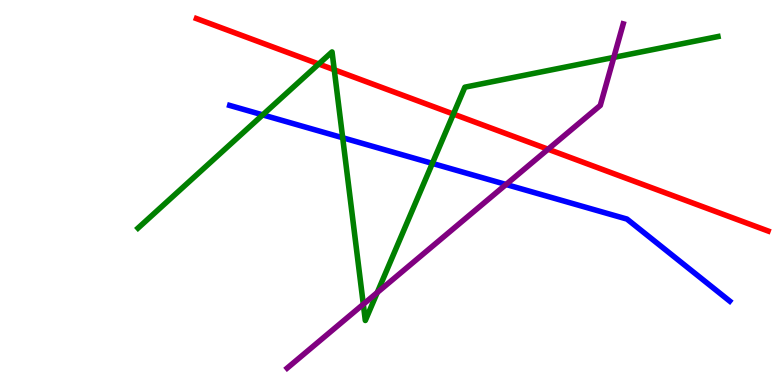[{'lines': ['blue', 'red'], 'intersections': []}, {'lines': ['green', 'red'], 'intersections': [{'x': 4.11, 'y': 8.34}, {'x': 4.31, 'y': 8.19}, {'x': 5.85, 'y': 7.04}]}, {'lines': ['purple', 'red'], 'intersections': [{'x': 7.07, 'y': 6.12}]}, {'lines': ['blue', 'green'], 'intersections': [{'x': 3.39, 'y': 7.02}, {'x': 4.42, 'y': 6.42}, {'x': 5.58, 'y': 5.76}]}, {'lines': ['blue', 'purple'], 'intersections': [{'x': 6.53, 'y': 5.21}]}, {'lines': ['green', 'purple'], 'intersections': [{'x': 4.69, 'y': 2.1}, {'x': 4.87, 'y': 2.4}, {'x': 7.92, 'y': 8.51}]}]